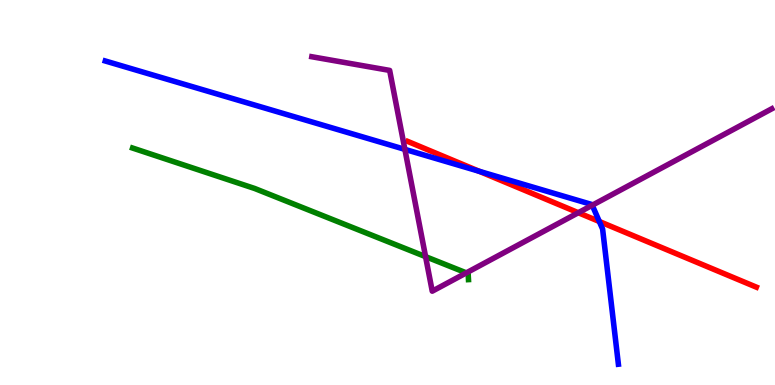[{'lines': ['blue', 'red'], 'intersections': [{'x': 6.18, 'y': 5.55}, {'x': 7.73, 'y': 4.25}]}, {'lines': ['green', 'red'], 'intersections': []}, {'lines': ['purple', 'red'], 'intersections': [{'x': 7.46, 'y': 4.47}]}, {'lines': ['blue', 'green'], 'intersections': []}, {'lines': ['blue', 'purple'], 'intersections': [{'x': 5.22, 'y': 6.12}, {'x': 7.64, 'y': 4.67}]}, {'lines': ['green', 'purple'], 'intersections': [{'x': 5.49, 'y': 3.33}, {'x': 6.02, 'y': 2.91}]}]